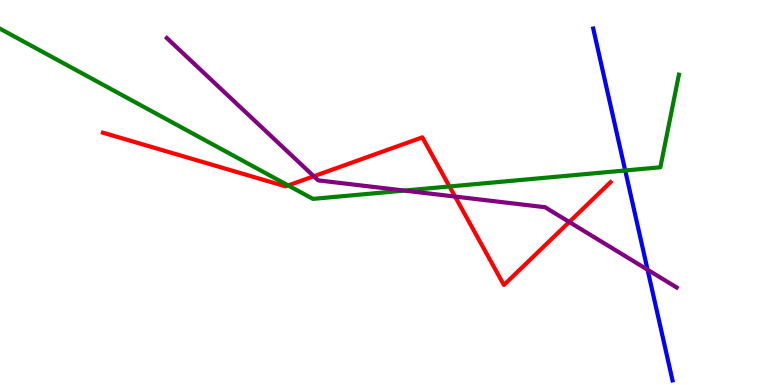[{'lines': ['blue', 'red'], 'intersections': []}, {'lines': ['green', 'red'], 'intersections': [{'x': 3.72, 'y': 5.18}, {'x': 5.8, 'y': 5.16}]}, {'lines': ['purple', 'red'], 'intersections': [{'x': 4.05, 'y': 5.42}, {'x': 5.87, 'y': 4.89}, {'x': 7.35, 'y': 4.23}]}, {'lines': ['blue', 'green'], 'intersections': [{'x': 8.07, 'y': 5.57}]}, {'lines': ['blue', 'purple'], 'intersections': [{'x': 8.36, 'y': 2.99}]}, {'lines': ['green', 'purple'], 'intersections': [{'x': 5.22, 'y': 5.05}]}]